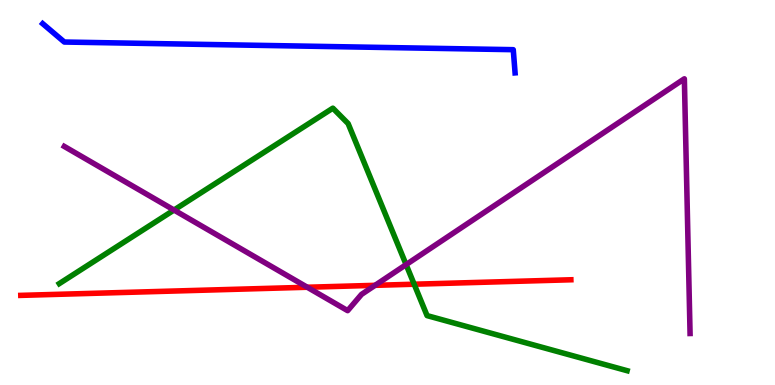[{'lines': ['blue', 'red'], 'intersections': []}, {'lines': ['green', 'red'], 'intersections': [{'x': 5.34, 'y': 2.62}]}, {'lines': ['purple', 'red'], 'intersections': [{'x': 3.96, 'y': 2.54}, {'x': 4.84, 'y': 2.59}]}, {'lines': ['blue', 'green'], 'intersections': []}, {'lines': ['blue', 'purple'], 'intersections': []}, {'lines': ['green', 'purple'], 'intersections': [{'x': 2.25, 'y': 4.54}, {'x': 5.24, 'y': 3.13}]}]